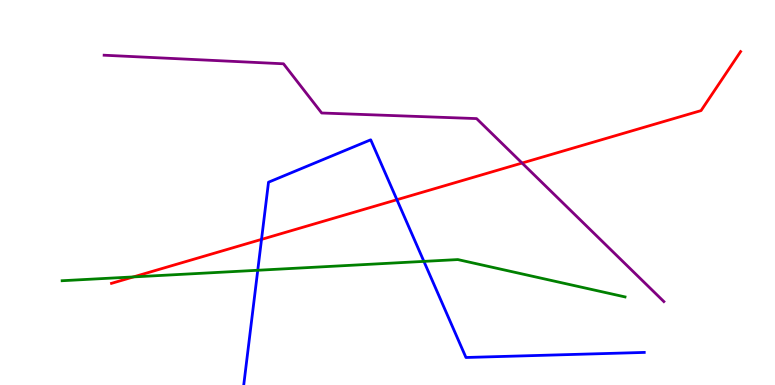[{'lines': ['blue', 'red'], 'intersections': [{'x': 3.37, 'y': 3.78}, {'x': 5.12, 'y': 4.81}]}, {'lines': ['green', 'red'], 'intersections': [{'x': 1.72, 'y': 2.81}]}, {'lines': ['purple', 'red'], 'intersections': [{'x': 6.74, 'y': 5.77}]}, {'lines': ['blue', 'green'], 'intersections': [{'x': 3.33, 'y': 2.98}, {'x': 5.47, 'y': 3.21}]}, {'lines': ['blue', 'purple'], 'intersections': []}, {'lines': ['green', 'purple'], 'intersections': []}]